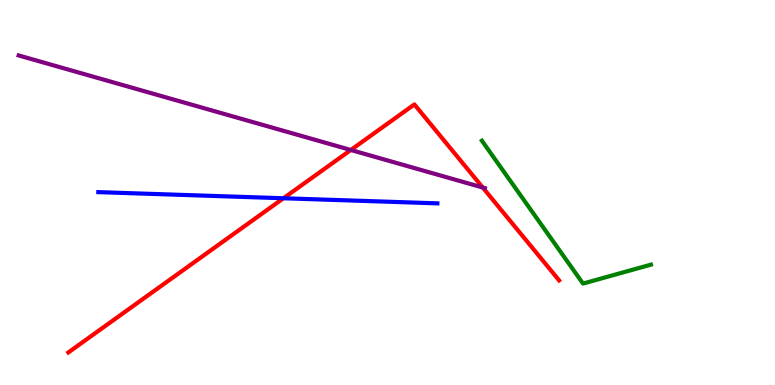[{'lines': ['blue', 'red'], 'intersections': [{'x': 3.66, 'y': 4.85}]}, {'lines': ['green', 'red'], 'intersections': []}, {'lines': ['purple', 'red'], 'intersections': [{'x': 4.53, 'y': 6.1}, {'x': 6.23, 'y': 5.13}]}, {'lines': ['blue', 'green'], 'intersections': []}, {'lines': ['blue', 'purple'], 'intersections': []}, {'lines': ['green', 'purple'], 'intersections': []}]